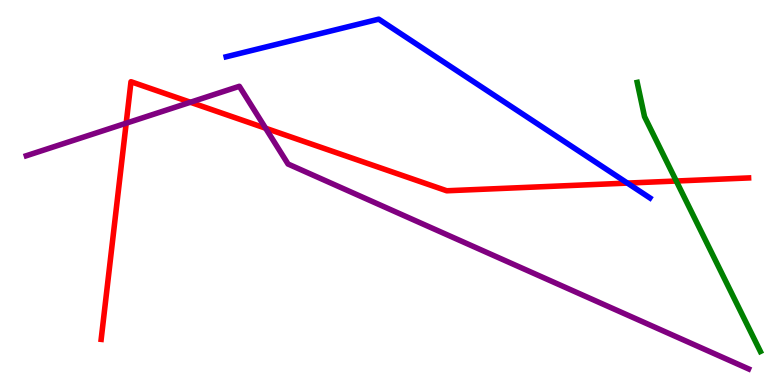[{'lines': ['blue', 'red'], 'intersections': [{'x': 8.1, 'y': 5.24}]}, {'lines': ['green', 'red'], 'intersections': [{'x': 8.73, 'y': 5.3}]}, {'lines': ['purple', 'red'], 'intersections': [{'x': 1.63, 'y': 6.8}, {'x': 2.46, 'y': 7.34}, {'x': 3.43, 'y': 6.67}]}, {'lines': ['blue', 'green'], 'intersections': []}, {'lines': ['blue', 'purple'], 'intersections': []}, {'lines': ['green', 'purple'], 'intersections': []}]